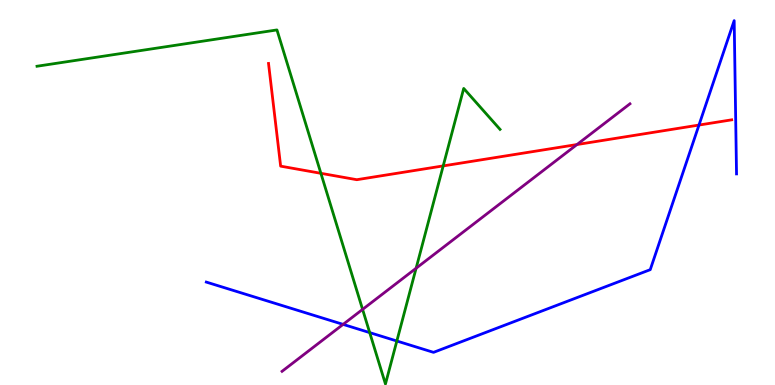[{'lines': ['blue', 'red'], 'intersections': [{'x': 9.02, 'y': 6.75}]}, {'lines': ['green', 'red'], 'intersections': [{'x': 4.14, 'y': 5.5}, {'x': 5.72, 'y': 5.69}]}, {'lines': ['purple', 'red'], 'intersections': [{'x': 7.44, 'y': 6.25}]}, {'lines': ['blue', 'green'], 'intersections': [{'x': 4.77, 'y': 1.36}, {'x': 5.12, 'y': 1.14}]}, {'lines': ['blue', 'purple'], 'intersections': [{'x': 4.43, 'y': 1.57}]}, {'lines': ['green', 'purple'], 'intersections': [{'x': 4.68, 'y': 1.96}, {'x': 5.37, 'y': 3.03}]}]